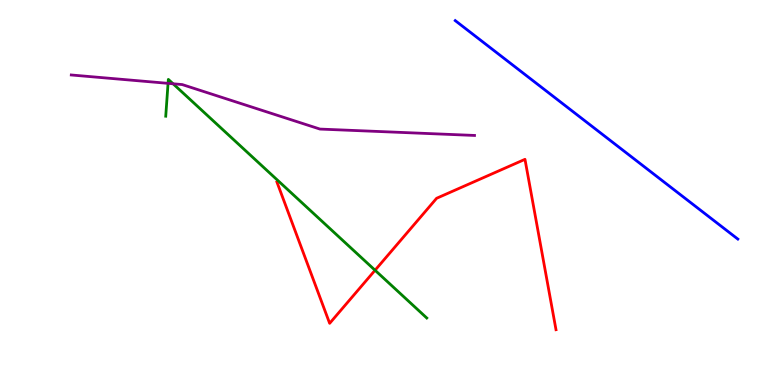[{'lines': ['blue', 'red'], 'intersections': []}, {'lines': ['green', 'red'], 'intersections': [{'x': 4.84, 'y': 2.98}]}, {'lines': ['purple', 'red'], 'intersections': []}, {'lines': ['blue', 'green'], 'intersections': []}, {'lines': ['blue', 'purple'], 'intersections': []}, {'lines': ['green', 'purple'], 'intersections': [{'x': 2.17, 'y': 7.84}, {'x': 2.23, 'y': 7.82}]}]